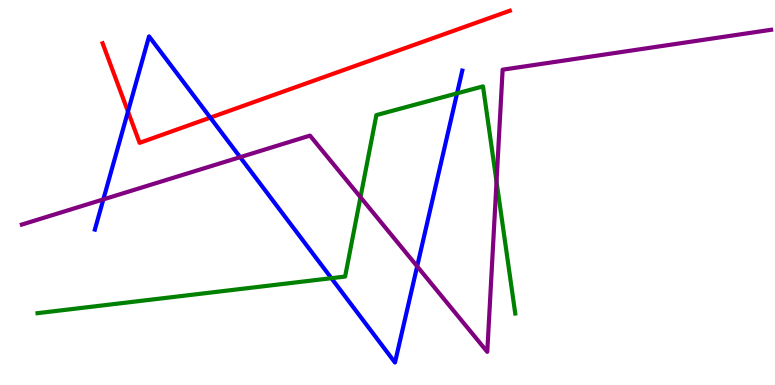[{'lines': ['blue', 'red'], 'intersections': [{'x': 1.65, 'y': 7.1}, {'x': 2.71, 'y': 6.94}]}, {'lines': ['green', 'red'], 'intersections': []}, {'lines': ['purple', 'red'], 'intersections': []}, {'lines': ['blue', 'green'], 'intersections': [{'x': 4.28, 'y': 2.77}, {'x': 5.9, 'y': 7.57}]}, {'lines': ['blue', 'purple'], 'intersections': [{'x': 1.33, 'y': 4.82}, {'x': 3.1, 'y': 5.92}, {'x': 5.38, 'y': 3.08}]}, {'lines': ['green', 'purple'], 'intersections': [{'x': 4.65, 'y': 4.88}, {'x': 6.41, 'y': 5.28}]}]